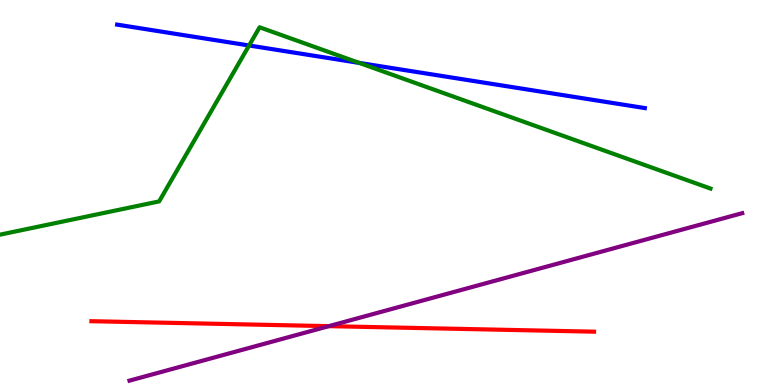[{'lines': ['blue', 'red'], 'intersections': []}, {'lines': ['green', 'red'], 'intersections': []}, {'lines': ['purple', 'red'], 'intersections': [{'x': 4.24, 'y': 1.53}]}, {'lines': ['blue', 'green'], 'intersections': [{'x': 3.21, 'y': 8.82}, {'x': 4.63, 'y': 8.37}]}, {'lines': ['blue', 'purple'], 'intersections': []}, {'lines': ['green', 'purple'], 'intersections': []}]